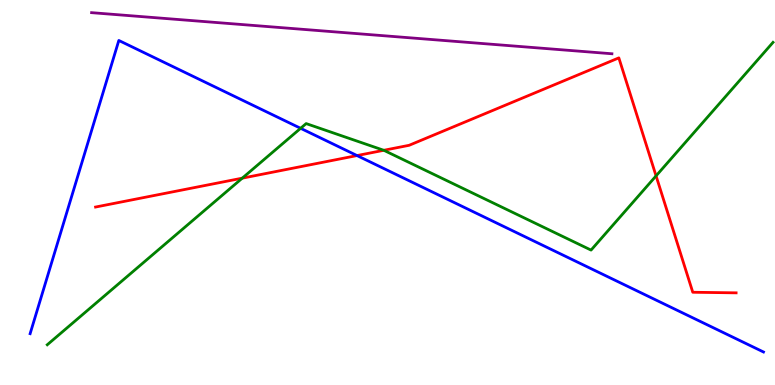[{'lines': ['blue', 'red'], 'intersections': [{'x': 4.61, 'y': 5.96}]}, {'lines': ['green', 'red'], 'intersections': [{'x': 3.13, 'y': 5.37}, {'x': 4.95, 'y': 6.1}, {'x': 8.47, 'y': 5.43}]}, {'lines': ['purple', 'red'], 'intersections': []}, {'lines': ['blue', 'green'], 'intersections': [{'x': 3.88, 'y': 6.67}]}, {'lines': ['blue', 'purple'], 'intersections': []}, {'lines': ['green', 'purple'], 'intersections': []}]